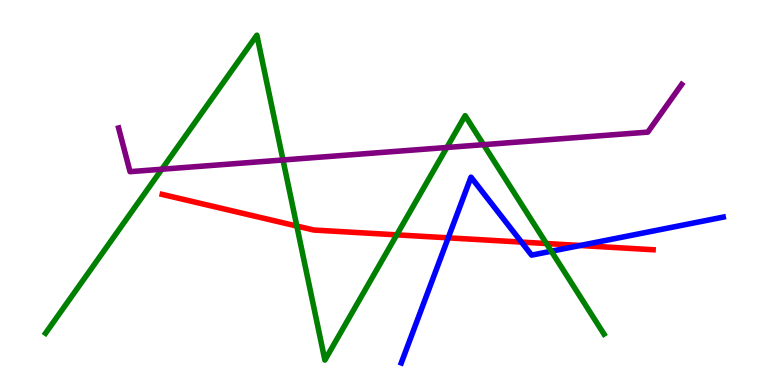[{'lines': ['blue', 'red'], 'intersections': [{'x': 5.78, 'y': 3.82}, {'x': 6.73, 'y': 3.71}, {'x': 7.49, 'y': 3.62}]}, {'lines': ['green', 'red'], 'intersections': [{'x': 3.83, 'y': 4.13}, {'x': 5.12, 'y': 3.9}, {'x': 7.05, 'y': 3.67}]}, {'lines': ['purple', 'red'], 'intersections': []}, {'lines': ['blue', 'green'], 'intersections': [{'x': 7.11, 'y': 3.47}]}, {'lines': ['blue', 'purple'], 'intersections': []}, {'lines': ['green', 'purple'], 'intersections': [{'x': 2.09, 'y': 5.6}, {'x': 3.65, 'y': 5.84}, {'x': 5.77, 'y': 6.17}, {'x': 6.24, 'y': 6.24}]}]